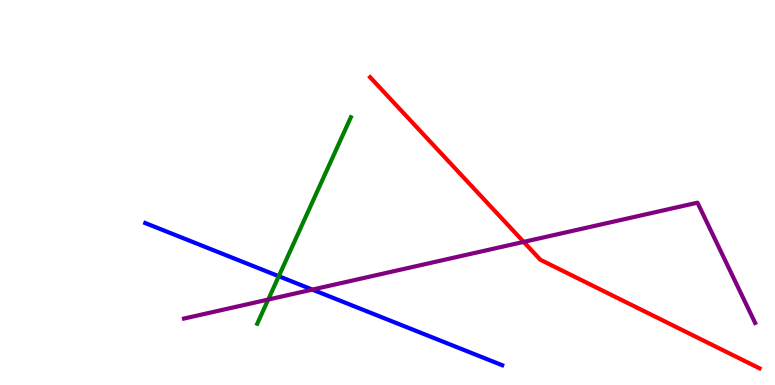[{'lines': ['blue', 'red'], 'intersections': []}, {'lines': ['green', 'red'], 'intersections': []}, {'lines': ['purple', 'red'], 'intersections': [{'x': 6.76, 'y': 3.72}]}, {'lines': ['blue', 'green'], 'intersections': [{'x': 3.6, 'y': 2.83}]}, {'lines': ['blue', 'purple'], 'intersections': [{'x': 4.03, 'y': 2.48}]}, {'lines': ['green', 'purple'], 'intersections': [{'x': 3.46, 'y': 2.22}]}]